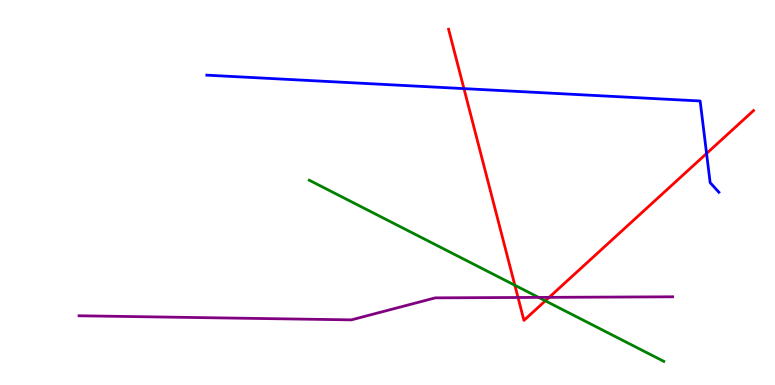[{'lines': ['blue', 'red'], 'intersections': [{'x': 5.99, 'y': 7.7}, {'x': 9.12, 'y': 6.01}]}, {'lines': ['green', 'red'], 'intersections': [{'x': 6.64, 'y': 2.59}, {'x': 7.04, 'y': 2.19}]}, {'lines': ['purple', 'red'], 'intersections': [{'x': 6.68, 'y': 2.27}, {'x': 7.09, 'y': 2.28}]}, {'lines': ['blue', 'green'], 'intersections': []}, {'lines': ['blue', 'purple'], 'intersections': []}, {'lines': ['green', 'purple'], 'intersections': [{'x': 6.95, 'y': 2.28}]}]